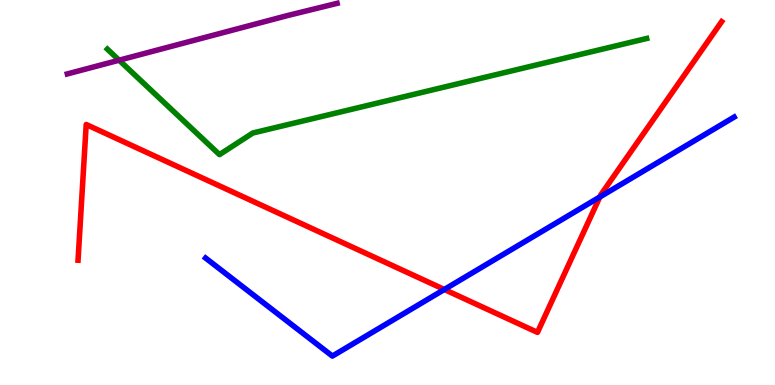[{'lines': ['blue', 'red'], 'intersections': [{'x': 5.73, 'y': 2.48}, {'x': 7.74, 'y': 4.88}]}, {'lines': ['green', 'red'], 'intersections': []}, {'lines': ['purple', 'red'], 'intersections': []}, {'lines': ['blue', 'green'], 'intersections': []}, {'lines': ['blue', 'purple'], 'intersections': []}, {'lines': ['green', 'purple'], 'intersections': [{'x': 1.54, 'y': 8.44}]}]